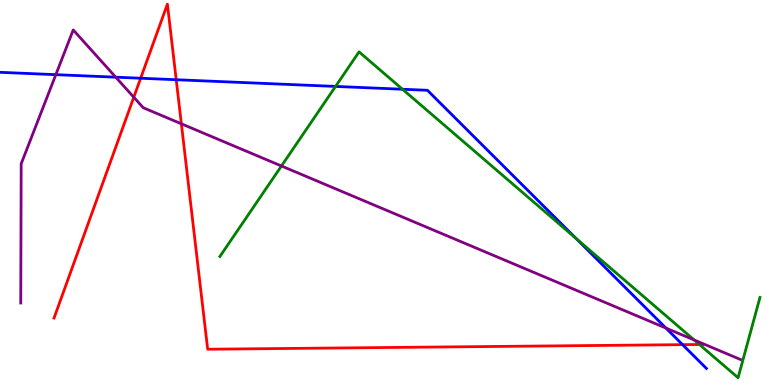[{'lines': ['blue', 'red'], 'intersections': [{'x': 1.81, 'y': 7.97}, {'x': 2.27, 'y': 7.93}, {'x': 8.81, 'y': 1.05}]}, {'lines': ['green', 'red'], 'intersections': [{'x': 9.02, 'y': 1.05}]}, {'lines': ['purple', 'red'], 'intersections': [{'x': 1.73, 'y': 7.47}, {'x': 2.34, 'y': 6.78}]}, {'lines': ['blue', 'green'], 'intersections': [{'x': 4.33, 'y': 7.76}, {'x': 5.19, 'y': 7.68}, {'x': 7.43, 'y': 3.81}]}, {'lines': ['blue', 'purple'], 'intersections': [{'x': 0.72, 'y': 8.06}, {'x': 1.49, 'y': 8.0}, {'x': 8.59, 'y': 1.48}]}, {'lines': ['green', 'purple'], 'intersections': [{'x': 3.63, 'y': 5.69}, {'x': 8.96, 'y': 1.17}]}]